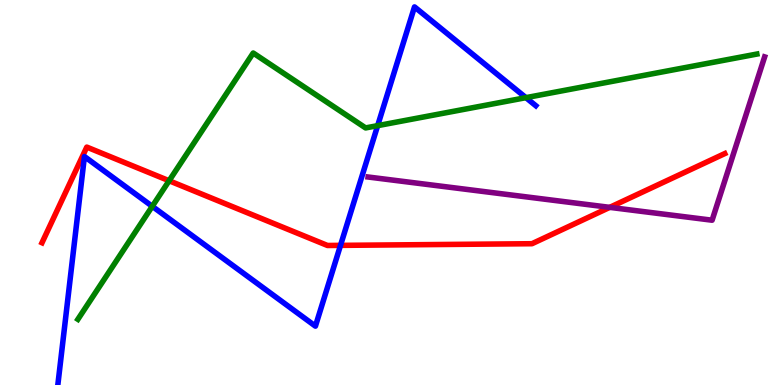[{'lines': ['blue', 'red'], 'intersections': [{'x': 4.39, 'y': 3.63}]}, {'lines': ['green', 'red'], 'intersections': [{'x': 2.18, 'y': 5.31}]}, {'lines': ['purple', 'red'], 'intersections': [{'x': 7.87, 'y': 4.61}]}, {'lines': ['blue', 'green'], 'intersections': [{'x': 1.96, 'y': 4.64}, {'x': 4.87, 'y': 6.74}, {'x': 6.79, 'y': 7.46}]}, {'lines': ['blue', 'purple'], 'intersections': []}, {'lines': ['green', 'purple'], 'intersections': []}]